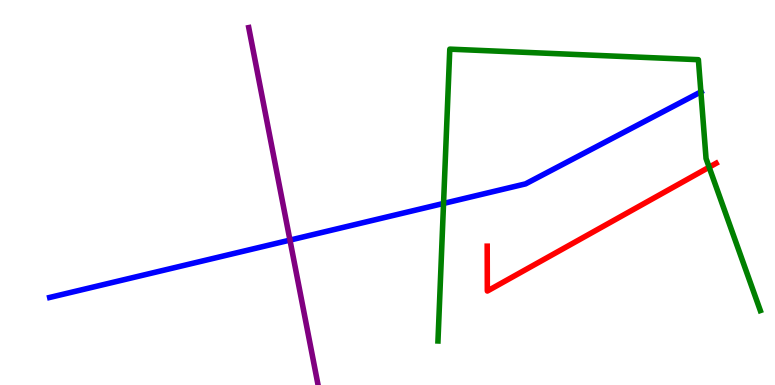[{'lines': ['blue', 'red'], 'intersections': []}, {'lines': ['green', 'red'], 'intersections': [{'x': 9.15, 'y': 5.66}]}, {'lines': ['purple', 'red'], 'intersections': []}, {'lines': ['blue', 'green'], 'intersections': [{'x': 5.72, 'y': 4.72}, {'x': 9.04, 'y': 7.61}]}, {'lines': ['blue', 'purple'], 'intersections': [{'x': 3.74, 'y': 3.76}]}, {'lines': ['green', 'purple'], 'intersections': []}]